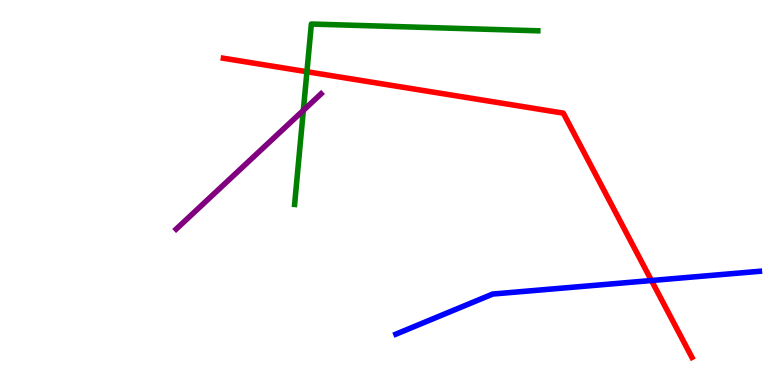[{'lines': ['blue', 'red'], 'intersections': [{'x': 8.41, 'y': 2.71}]}, {'lines': ['green', 'red'], 'intersections': [{'x': 3.96, 'y': 8.14}]}, {'lines': ['purple', 'red'], 'intersections': []}, {'lines': ['blue', 'green'], 'intersections': []}, {'lines': ['blue', 'purple'], 'intersections': []}, {'lines': ['green', 'purple'], 'intersections': [{'x': 3.91, 'y': 7.13}]}]